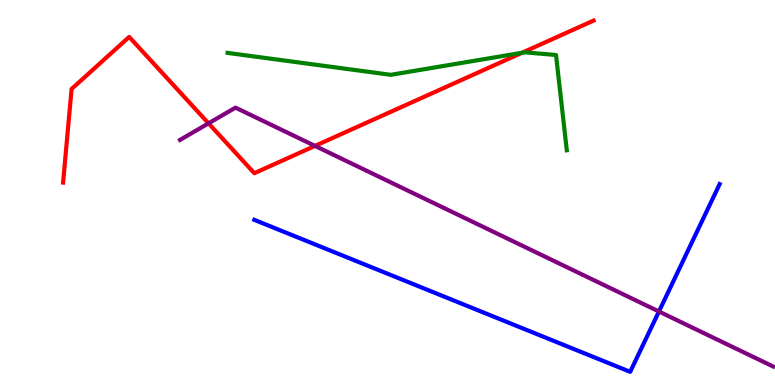[{'lines': ['blue', 'red'], 'intersections': []}, {'lines': ['green', 'red'], 'intersections': [{'x': 6.74, 'y': 8.63}]}, {'lines': ['purple', 'red'], 'intersections': [{'x': 2.69, 'y': 6.8}, {'x': 4.06, 'y': 6.21}]}, {'lines': ['blue', 'green'], 'intersections': []}, {'lines': ['blue', 'purple'], 'intersections': [{'x': 8.5, 'y': 1.91}]}, {'lines': ['green', 'purple'], 'intersections': []}]